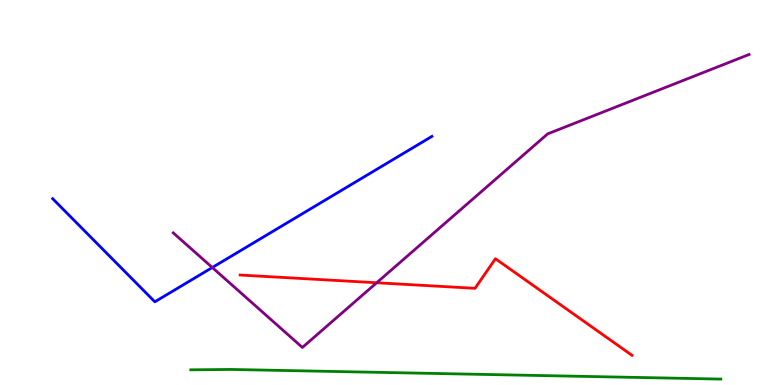[{'lines': ['blue', 'red'], 'intersections': []}, {'lines': ['green', 'red'], 'intersections': []}, {'lines': ['purple', 'red'], 'intersections': [{'x': 4.86, 'y': 2.66}]}, {'lines': ['blue', 'green'], 'intersections': []}, {'lines': ['blue', 'purple'], 'intersections': [{'x': 2.74, 'y': 3.05}]}, {'lines': ['green', 'purple'], 'intersections': []}]